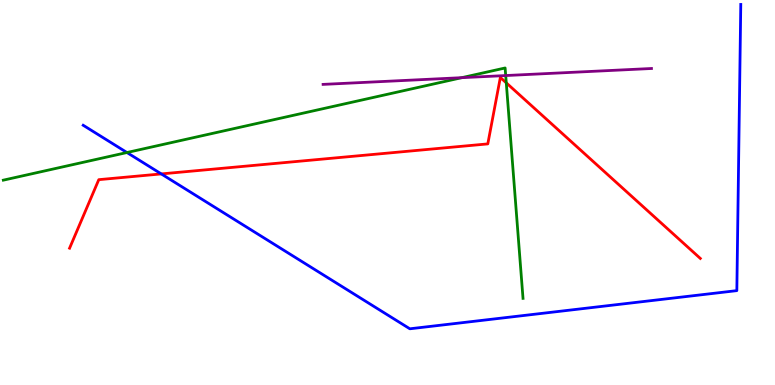[{'lines': ['blue', 'red'], 'intersections': [{'x': 2.08, 'y': 5.48}]}, {'lines': ['green', 'red'], 'intersections': [{'x': 6.53, 'y': 7.85}]}, {'lines': ['purple', 'red'], 'intersections': []}, {'lines': ['blue', 'green'], 'intersections': [{'x': 1.64, 'y': 6.04}]}, {'lines': ['blue', 'purple'], 'intersections': []}, {'lines': ['green', 'purple'], 'intersections': [{'x': 5.96, 'y': 7.98}, {'x': 6.53, 'y': 8.04}]}]